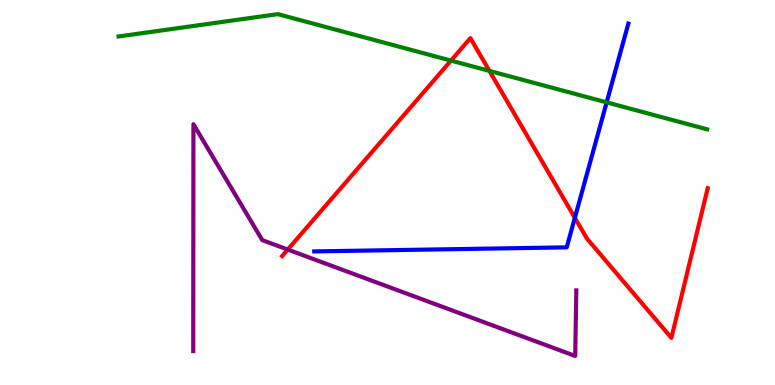[{'lines': ['blue', 'red'], 'intersections': [{'x': 7.42, 'y': 4.34}]}, {'lines': ['green', 'red'], 'intersections': [{'x': 5.82, 'y': 8.43}, {'x': 6.32, 'y': 8.16}]}, {'lines': ['purple', 'red'], 'intersections': [{'x': 3.71, 'y': 3.52}]}, {'lines': ['blue', 'green'], 'intersections': [{'x': 7.83, 'y': 7.34}]}, {'lines': ['blue', 'purple'], 'intersections': []}, {'lines': ['green', 'purple'], 'intersections': []}]